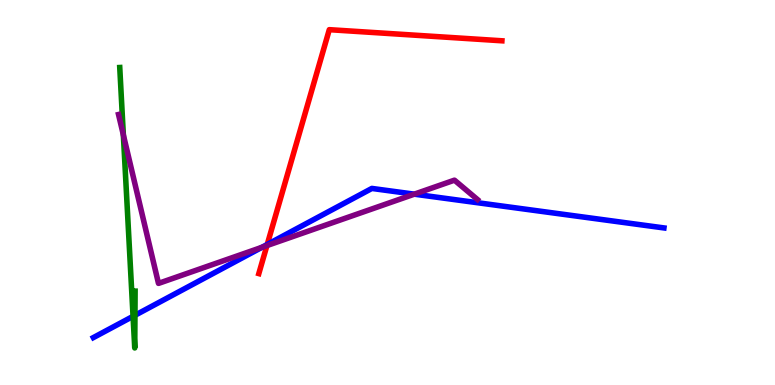[{'lines': ['blue', 'red'], 'intersections': [{'x': 3.45, 'y': 3.65}]}, {'lines': ['green', 'red'], 'intersections': []}, {'lines': ['purple', 'red'], 'intersections': [{'x': 3.44, 'y': 3.62}]}, {'lines': ['blue', 'green'], 'intersections': [{'x': 1.72, 'y': 1.78}, {'x': 1.74, 'y': 1.81}]}, {'lines': ['blue', 'purple'], 'intersections': [{'x': 3.38, 'y': 3.58}, {'x': 5.35, 'y': 4.96}]}, {'lines': ['green', 'purple'], 'intersections': [{'x': 1.59, 'y': 6.5}]}]